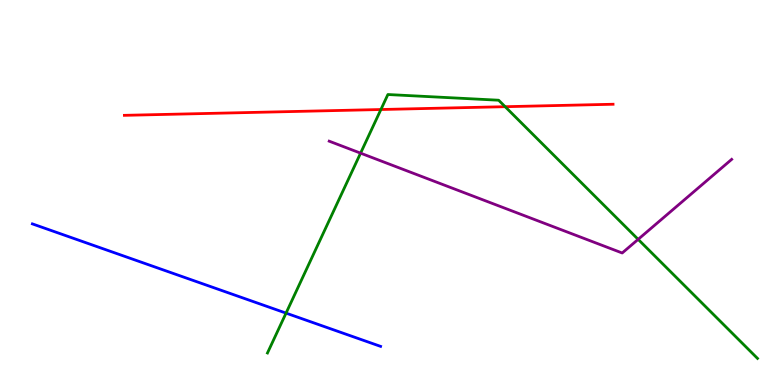[{'lines': ['blue', 'red'], 'intersections': []}, {'lines': ['green', 'red'], 'intersections': [{'x': 4.91, 'y': 7.16}, {'x': 6.52, 'y': 7.23}]}, {'lines': ['purple', 'red'], 'intersections': []}, {'lines': ['blue', 'green'], 'intersections': [{'x': 3.69, 'y': 1.87}]}, {'lines': ['blue', 'purple'], 'intersections': []}, {'lines': ['green', 'purple'], 'intersections': [{'x': 4.65, 'y': 6.02}, {'x': 8.23, 'y': 3.78}]}]